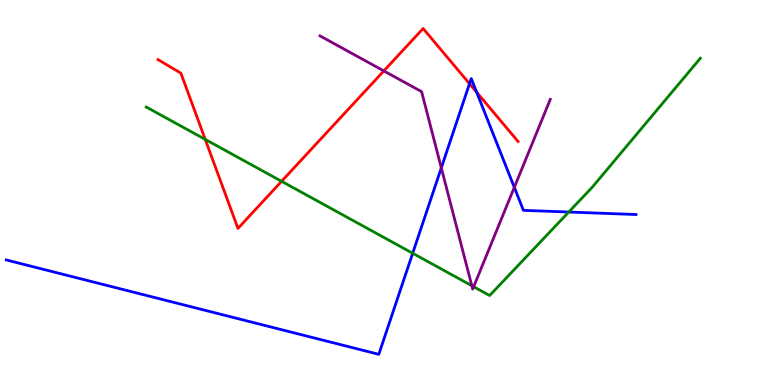[{'lines': ['blue', 'red'], 'intersections': [{'x': 6.06, 'y': 7.83}, {'x': 6.15, 'y': 7.61}]}, {'lines': ['green', 'red'], 'intersections': [{'x': 2.65, 'y': 6.38}, {'x': 3.63, 'y': 5.29}]}, {'lines': ['purple', 'red'], 'intersections': [{'x': 4.95, 'y': 8.16}]}, {'lines': ['blue', 'green'], 'intersections': [{'x': 5.32, 'y': 3.42}, {'x': 7.34, 'y': 4.49}]}, {'lines': ['blue', 'purple'], 'intersections': [{'x': 5.69, 'y': 5.64}, {'x': 6.64, 'y': 5.13}]}, {'lines': ['green', 'purple'], 'intersections': [{'x': 6.09, 'y': 2.58}, {'x': 6.11, 'y': 2.55}]}]